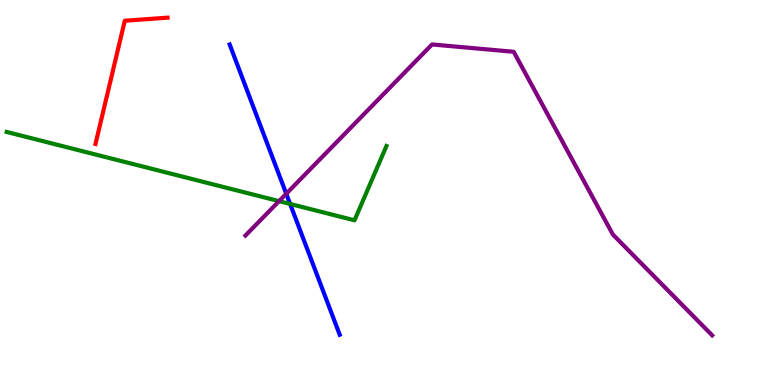[{'lines': ['blue', 'red'], 'intersections': []}, {'lines': ['green', 'red'], 'intersections': []}, {'lines': ['purple', 'red'], 'intersections': []}, {'lines': ['blue', 'green'], 'intersections': [{'x': 3.74, 'y': 4.7}]}, {'lines': ['blue', 'purple'], 'intersections': [{'x': 3.69, 'y': 4.97}]}, {'lines': ['green', 'purple'], 'intersections': [{'x': 3.6, 'y': 4.78}]}]